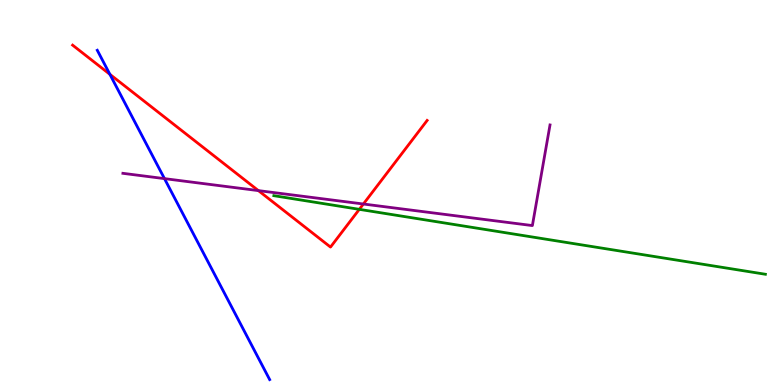[{'lines': ['blue', 'red'], 'intersections': [{'x': 1.42, 'y': 8.07}]}, {'lines': ['green', 'red'], 'intersections': [{'x': 4.64, 'y': 4.56}]}, {'lines': ['purple', 'red'], 'intersections': [{'x': 3.33, 'y': 5.05}, {'x': 4.69, 'y': 4.7}]}, {'lines': ['blue', 'green'], 'intersections': []}, {'lines': ['blue', 'purple'], 'intersections': [{'x': 2.12, 'y': 5.36}]}, {'lines': ['green', 'purple'], 'intersections': []}]